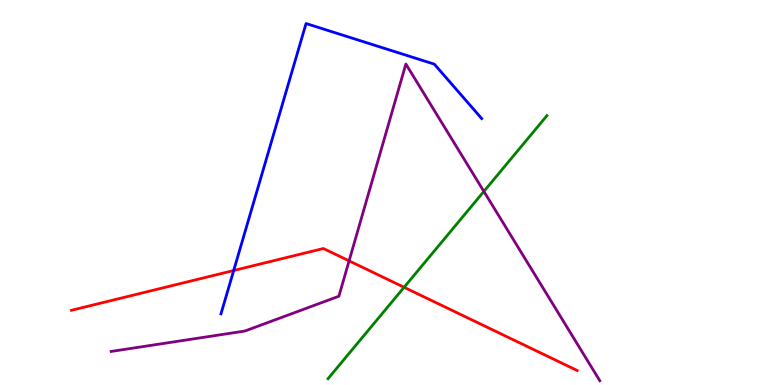[{'lines': ['blue', 'red'], 'intersections': [{'x': 3.02, 'y': 2.97}]}, {'lines': ['green', 'red'], 'intersections': [{'x': 5.21, 'y': 2.54}]}, {'lines': ['purple', 'red'], 'intersections': [{'x': 4.5, 'y': 3.22}]}, {'lines': ['blue', 'green'], 'intersections': []}, {'lines': ['blue', 'purple'], 'intersections': []}, {'lines': ['green', 'purple'], 'intersections': [{'x': 6.24, 'y': 5.03}]}]